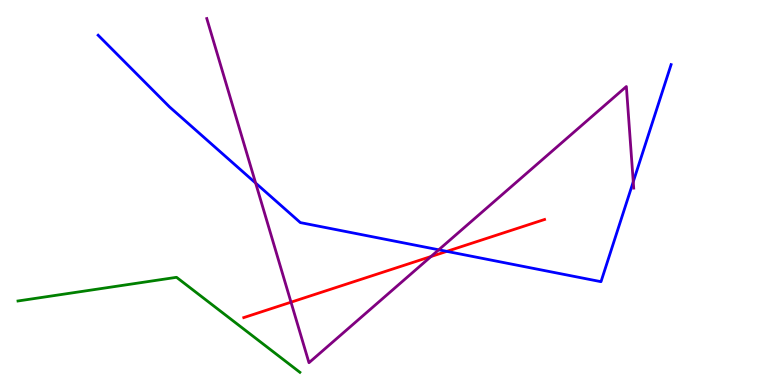[{'lines': ['blue', 'red'], 'intersections': [{'x': 5.77, 'y': 3.47}]}, {'lines': ['green', 'red'], 'intersections': []}, {'lines': ['purple', 'red'], 'intersections': [{'x': 3.75, 'y': 2.15}, {'x': 5.56, 'y': 3.34}]}, {'lines': ['blue', 'green'], 'intersections': []}, {'lines': ['blue', 'purple'], 'intersections': [{'x': 3.3, 'y': 5.25}, {'x': 5.66, 'y': 3.51}, {'x': 8.17, 'y': 5.28}]}, {'lines': ['green', 'purple'], 'intersections': []}]